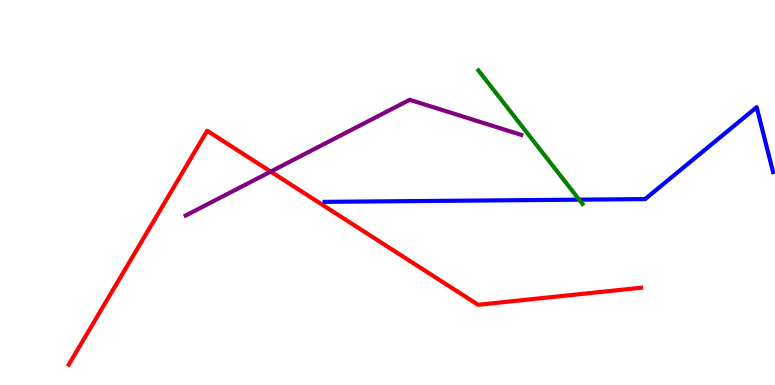[{'lines': ['blue', 'red'], 'intersections': []}, {'lines': ['green', 'red'], 'intersections': []}, {'lines': ['purple', 'red'], 'intersections': [{'x': 3.49, 'y': 5.54}]}, {'lines': ['blue', 'green'], 'intersections': [{'x': 7.47, 'y': 4.81}]}, {'lines': ['blue', 'purple'], 'intersections': []}, {'lines': ['green', 'purple'], 'intersections': []}]